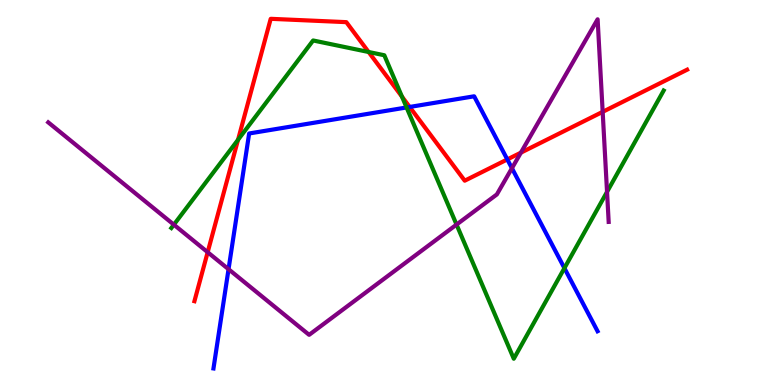[{'lines': ['blue', 'red'], 'intersections': [{'x': 5.29, 'y': 7.22}, {'x': 6.55, 'y': 5.86}]}, {'lines': ['green', 'red'], 'intersections': [{'x': 3.07, 'y': 6.37}, {'x': 4.76, 'y': 8.65}, {'x': 5.19, 'y': 7.49}]}, {'lines': ['purple', 'red'], 'intersections': [{'x': 2.68, 'y': 3.45}, {'x': 6.72, 'y': 6.03}, {'x': 7.78, 'y': 7.09}]}, {'lines': ['blue', 'green'], 'intersections': [{'x': 5.25, 'y': 7.21}, {'x': 7.28, 'y': 3.04}]}, {'lines': ['blue', 'purple'], 'intersections': [{'x': 2.95, 'y': 3.01}, {'x': 6.61, 'y': 5.63}]}, {'lines': ['green', 'purple'], 'intersections': [{'x': 2.24, 'y': 4.16}, {'x': 5.89, 'y': 4.17}, {'x': 7.83, 'y': 5.02}]}]